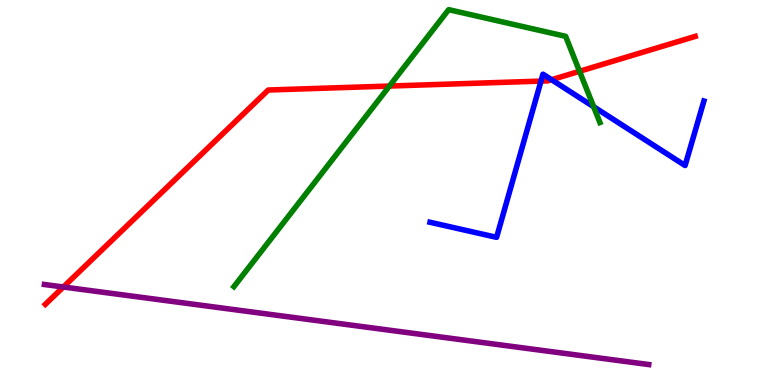[{'lines': ['blue', 'red'], 'intersections': [{'x': 6.98, 'y': 7.89}, {'x': 7.12, 'y': 7.93}]}, {'lines': ['green', 'red'], 'intersections': [{'x': 5.02, 'y': 7.76}, {'x': 7.48, 'y': 8.15}]}, {'lines': ['purple', 'red'], 'intersections': [{'x': 0.817, 'y': 2.55}]}, {'lines': ['blue', 'green'], 'intersections': [{'x': 7.66, 'y': 7.23}]}, {'lines': ['blue', 'purple'], 'intersections': []}, {'lines': ['green', 'purple'], 'intersections': []}]